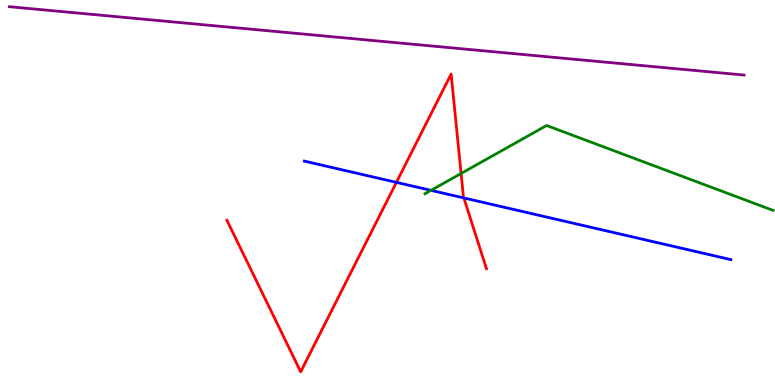[{'lines': ['blue', 'red'], 'intersections': [{'x': 5.11, 'y': 5.26}, {'x': 5.99, 'y': 4.86}]}, {'lines': ['green', 'red'], 'intersections': [{'x': 5.95, 'y': 5.49}]}, {'lines': ['purple', 'red'], 'intersections': []}, {'lines': ['blue', 'green'], 'intersections': [{'x': 5.56, 'y': 5.06}]}, {'lines': ['blue', 'purple'], 'intersections': []}, {'lines': ['green', 'purple'], 'intersections': []}]